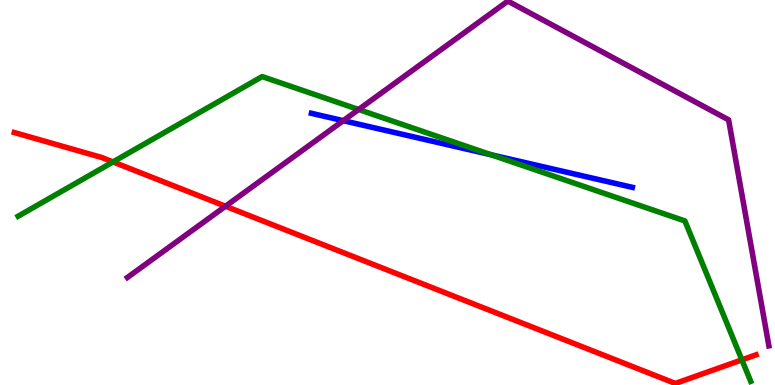[{'lines': ['blue', 'red'], 'intersections': []}, {'lines': ['green', 'red'], 'intersections': [{'x': 1.46, 'y': 5.79}, {'x': 9.57, 'y': 0.653}]}, {'lines': ['purple', 'red'], 'intersections': [{'x': 2.91, 'y': 4.64}]}, {'lines': ['blue', 'green'], 'intersections': [{'x': 6.34, 'y': 5.98}]}, {'lines': ['blue', 'purple'], 'intersections': [{'x': 4.43, 'y': 6.87}]}, {'lines': ['green', 'purple'], 'intersections': [{'x': 4.63, 'y': 7.16}]}]